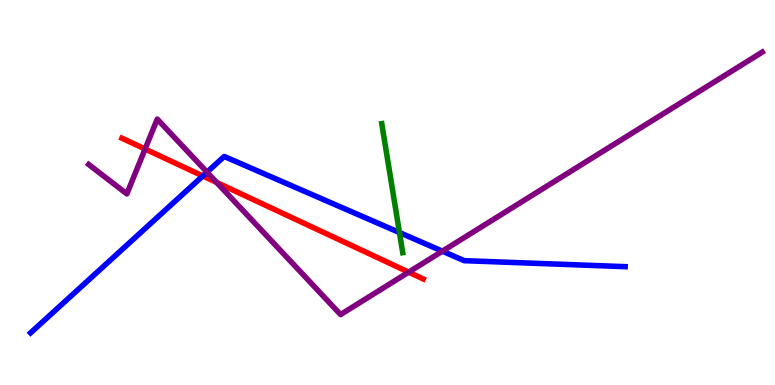[{'lines': ['blue', 'red'], 'intersections': [{'x': 2.62, 'y': 5.43}]}, {'lines': ['green', 'red'], 'intersections': []}, {'lines': ['purple', 'red'], 'intersections': [{'x': 1.87, 'y': 6.13}, {'x': 2.8, 'y': 5.26}, {'x': 5.27, 'y': 2.93}]}, {'lines': ['blue', 'green'], 'intersections': [{'x': 5.15, 'y': 3.96}]}, {'lines': ['blue', 'purple'], 'intersections': [{'x': 2.67, 'y': 5.53}, {'x': 5.71, 'y': 3.48}]}, {'lines': ['green', 'purple'], 'intersections': []}]